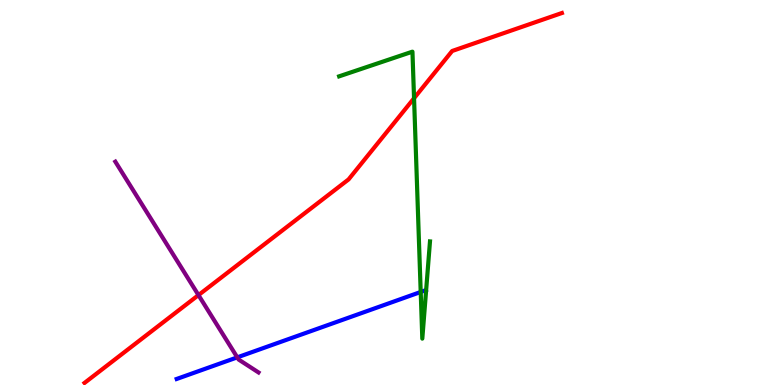[{'lines': ['blue', 'red'], 'intersections': []}, {'lines': ['green', 'red'], 'intersections': [{'x': 5.34, 'y': 7.45}]}, {'lines': ['purple', 'red'], 'intersections': [{'x': 2.56, 'y': 2.34}]}, {'lines': ['blue', 'green'], 'intersections': [{'x': 5.43, 'y': 2.42}]}, {'lines': ['blue', 'purple'], 'intersections': [{'x': 3.06, 'y': 0.718}]}, {'lines': ['green', 'purple'], 'intersections': []}]